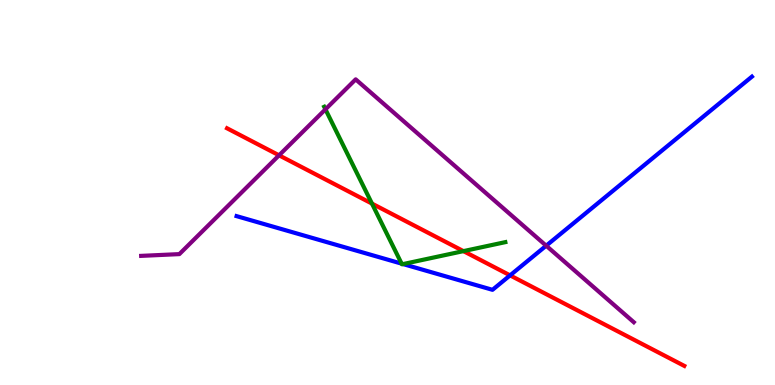[{'lines': ['blue', 'red'], 'intersections': [{'x': 6.58, 'y': 2.85}]}, {'lines': ['green', 'red'], 'intersections': [{'x': 4.8, 'y': 4.71}, {'x': 5.98, 'y': 3.48}]}, {'lines': ['purple', 'red'], 'intersections': [{'x': 3.6, 'y': 5.97}]}, {'lines': ['blue', 'green'], 'intersections': [{'x': 5.18, 'y': 3.15}, {'x': 5.2, 'y': 3.14}]}, {'lines': ['blue', 'purple'], 'intersections': [{'x': 7.05, 'y': 3.62}]}, {'lines': ['green', 'purple'], 'intersections': [{'x': 4.2, 'y': 7.16}]}]